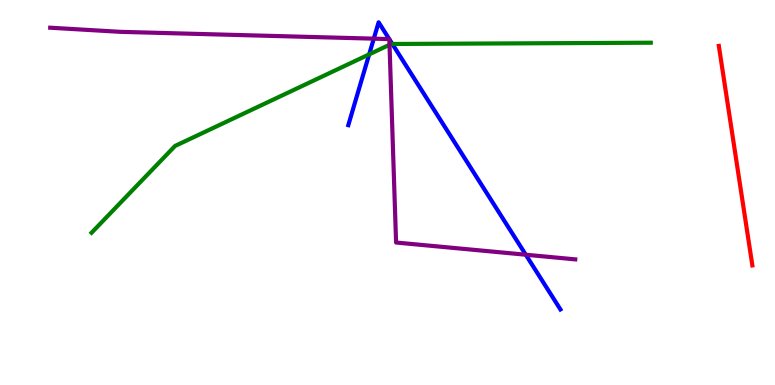[{'lines': ['blue', 'red'], 'intersections': []}, {'lines': ['green', 'red'], 'intersections': []}, {'lines': ['purple', 'red'], 'intersections': []}, {'lines': ['blue', 'green'], 'intersections': [{'x': 4.76, 'y': 8.59}, {'x': 5.06, 'y': 8.86}]}, {'lines': ['blue', 'purple'], 'intersections': [{'x': 4.82, 'y': 9.0}, {'x': 5.02, 'y': 8.99}, {'x': 5.02, 'y': 8.98}, {'x': 6.78, 'y': 3.38}]}, {'lines': ['green', 'purple'], 'intersections': [{'x': 5.03, 'y': 8.84}]}]